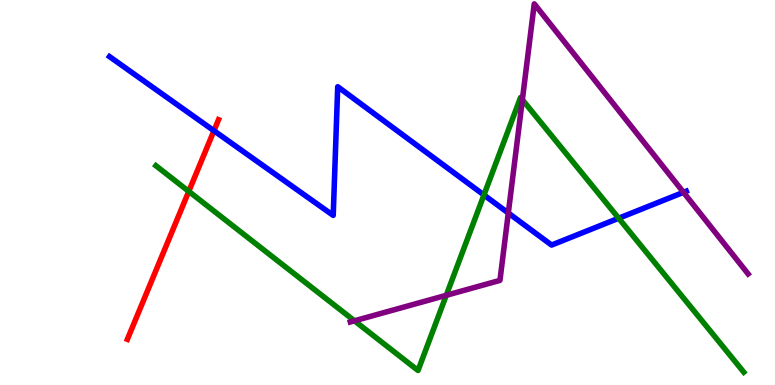[{'lines': ['blue', 'red'], 'intersections': [{'x': 2.76, 'y': 6.6}]}, {'lines': ['green', 'red'], 'intersections': [{'x': 2.44, 'y': 5.03}]}, {'lines': ['purple', 'red'], 'intersections': []}, {'lines': ['blue', 'green'], 'intersections': [{'x': 6.24, 'y': 4.94}, {'x': 7.98, 'y': 4.33}]}, {'lines': ['blue', 'purple'], 'intersections': [{'x': 6.56, 'y': 4.47}, {'x': 8.82, 'y': 5.0}]}, {'lines': ['green', 'purple'], 'intersections': [{'x': 4.57, 'y': 1.67}, {'x': 5.76, 'y': 2.33}, {'x': 6.74, 'y': 7.41}]}]